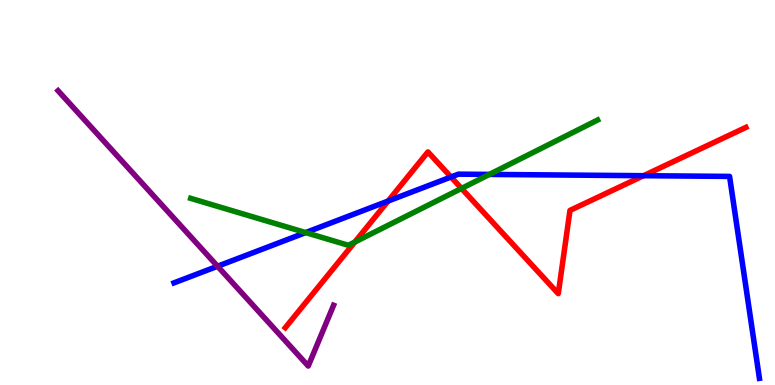[{'lines': ['blue', 'red'], 'intersections': [{'x': 5.01, 'y': 4.78}, {'x': 5.82, 'y': 5.4}, {'x': 8.3, 'y': 5.44}]}, {'lines': ['green', 'red'], 'intersections': [{'x': 4.58, 'y': 3.71}, {'x': 5.95, 'y': 5.11}]}, {'lines': ['purple', 'red'], 'intersections': []}, {'lines': ['blue', 'green'], 'intersections': [{'x': 3.94, 'y': 3.96}, {'x': 6.31, 'y': 5.47}]}, {'lines': ['blue', 'purple'], 'intersections': [{'x': 2.81, 'y': 3.08}]}, {'lines': ['green', 'purple'], 'intersections': []}]